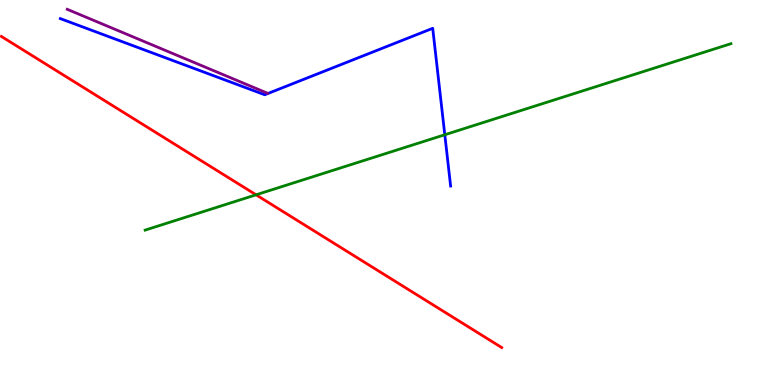[{'lines': ['blue', 'red'], 'intersections': []}, {'lines': ['green', 'red'], 'intersections': [{'x': 3.3, 'y': 4.94}]}, {'lines': ['purple', 'red'], 'intersections': []}, {'lines': ['blue', 'green'], 'intersections': [{'x': 5.74, 'y': 6.5}]}, {'lines': ['blue', 'purple'], 'intersections': []}, {'lines': ['green', 'purple'], 'intersections': []}]